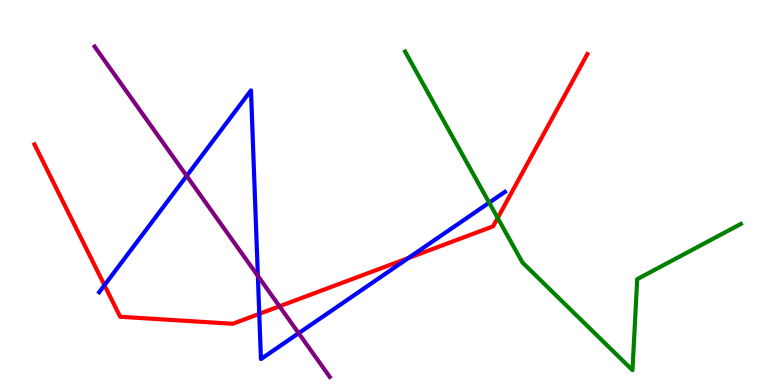[{'lines': ['blue', 'red'], 'intersections': [{'x': 1.35, 'y': 2.59}, {'x': 3.35, 'y': 1.85}, {'x': 5.27, 'y': 3.3}]}, {'lines': ['green', 'red'], 'intersections': [{'x': 6.42, 'y': 4.34}]}, {'lines': ['purple', 'red'], 'intersections': [{'x': 3.61, 'y': 2.04}]}, {'lines': ['blue', 'green'], 'intersections': [{'x': 6.31, 'y': 4.74}]}, {'lines': ['blue', 'purple'], 'intersections': [{'x': 2.41, 'y': 5.43}, {'x': 3.33, 'y': 2.83}, {'x': 3.85, 'y': 1.35}]}, {'lines': ['green', 'purple'], 'intersections': []}]